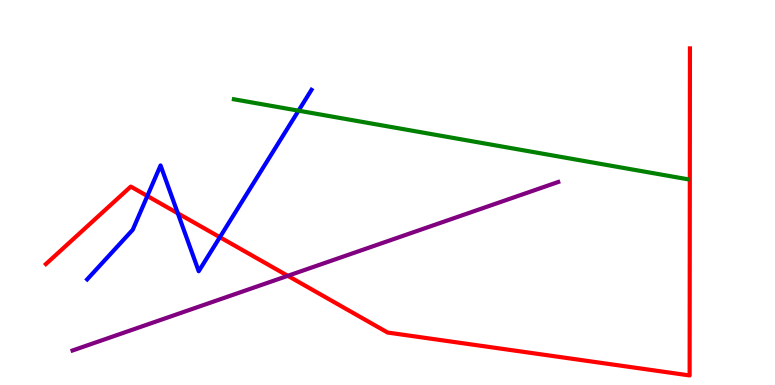[{'lines': ['blue', 'red'], 'intersections': [{'x': 1.9, 'y': 4.91}, {'x': 2.29, 'y': 4.46}, {'x': 2.84, 'y': 3.84}]}, {'lines': ['green', 'red'], 'intersections': []}, {'lines': ['purple', 'red'], 'intersections': [{'x': 3.71, 'y': 2.84}]}, {'lines': ['blue', 'green'], 'intersections': [{'x': 3.85, 'y': 7.13}]}, {'lines': ['blue', 'purple'], 'intersections': []}, {'lines': ['green', 'purple'], 'intersections': []}]